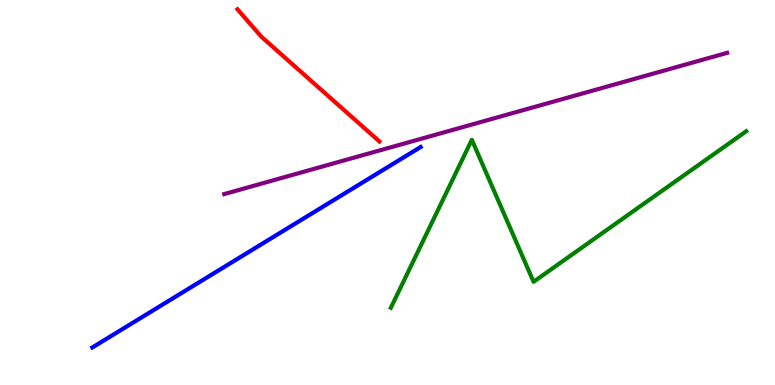[{'lines': ['blue', 'red'], 'intersections': []}, {'lines': ['green', 'red'], 'intersections': []}, {'lines': ['purple', 'red'], 'intersections': []}, {'lines': ['blue', 'green'], 'intersections': []}, {'lines': ['blue', 'purple'], 'intersections': []}, {'lines': ['green', 'purple'], 'intersections': []}]